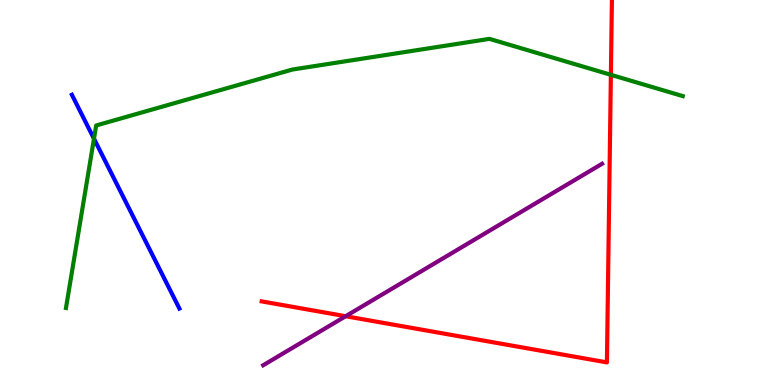[{'lines': ['blue', 'red'], 'intersections': []}, {'lines': ['green', 'red'], 'intersections': [{'x': 7.88, 'y': 8.06}]}, {'lines': ['purple', 'red'], 'intersections': [{'x': 4.46, 'y': 1.79}]}, {'lines': ['blue', 'green'], 'intersections': [{'x': 1.21, 'y': 6.4}]}, {'lines': ['blue', 'purple'], 'intersections': []}, {'lines': ['green', 'purple'], 'intersections': []}]